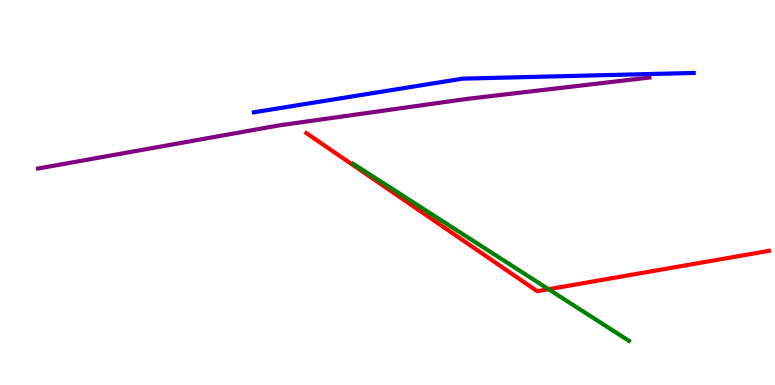[{'lines': ['blue', 'red'], 'intersections': []}, {'lines': ['green', 'red'], 'intersections': [{'x': 7.08, 'y': 2.49}]}, {'lines': ['purple', 'red'], 'intersections': []}, {'lines': ['blue', 'green'], 'intersections': []}, {'lines': ['blue', 'purple'], 'intersections': []}, {'lines': ['green', 'purple'], 'intersections': []}]